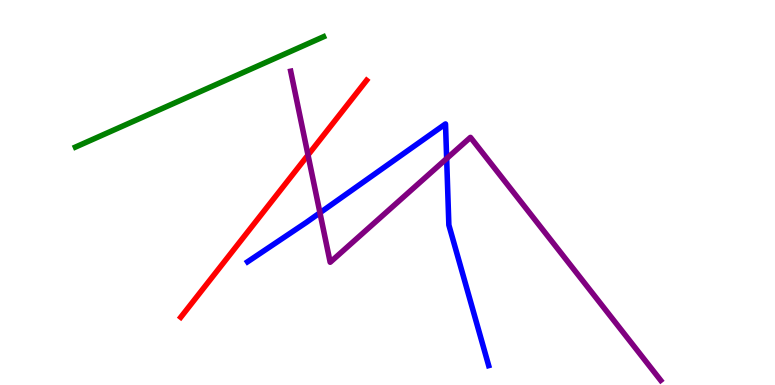[{'lines': ['blue', 'red'], 'intersections': []}, {'lines': ['green', 'red'], 'intersections': []}, {'lines': ['purple', 'red'], 'intersections': [{'x': 3.97, 'y': 5.97}]}, {'lines': ['blue', 'green'], 'intersections': []}, {'lines': ['blue', 'purple'], 'intersections': [{'x': 4.13, 'y': 4.47}, {'x': 5.76, 'y': 5.88}]}, {'lines': ['green', 'purple'], 'intersections': []}]